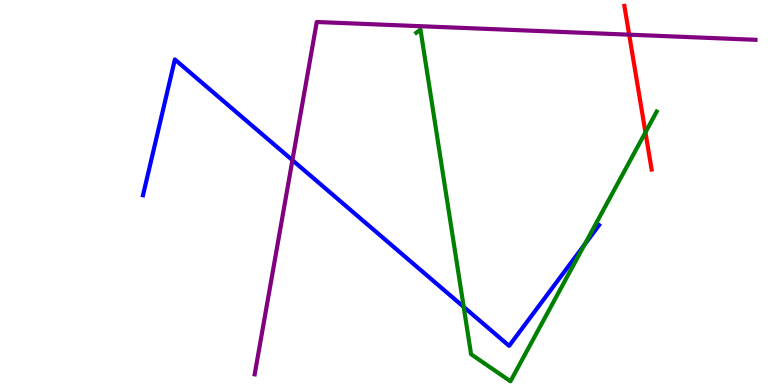[{'lines': ['blue', 'red'], 'intersections': []}, {'lines': ['green', 'red'], 'intersections': [{'x': 8.33, 'y': 6.56}]}, {'lines': ['purple', 'red'], 'intersections': [{'x': 8.12, 'y': 9.1}]}, {'lines': ['blue', 'green'], 'intersections': [{'x': 5.98, 'y': 2.03}, {'x': 7.54, 'y': 3.65}]}, {'lines': ['blue', 'purple'], 'intersections': [{'x': 3.77, 'y': 5.84}]}, {'lines': ['green', 'purple'], 'intersections': []}]